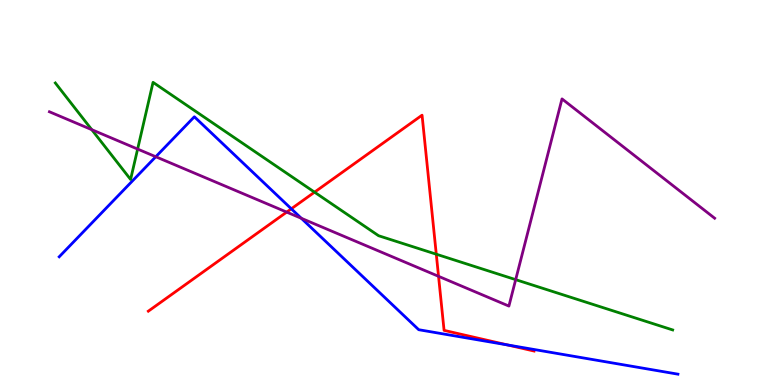[{'lines': ['blue', 'red'], 'intersections': [{'x': 3.76, 'y': 4.58}, {'x': 6.55, 'y': 1.04}]}, {'lines': ['green', 'red'], 'intersections': [{'x': 4.06, 'y': 5.01}, {'x': 5.63, 'y': 3.4}]}, {'lines': ['purple', 'red'], 'intersections': [{'x': 3.7, 'y': 4.49}, {'x': 5.66, 'y': 2.82}]}, {'lines': ['blue', 'green'], 'intersections': []}, {'lines': ['blue', 'purple'], 'intersections': [{'x': 2.01, 'y': 5.93}, {'x': 3.89, 'y': 4.33}]}, {'lines': ['green', 'purple'], 'intersections': [{'x': 1.18, 'y': 6.63}, {'x': 1.78, 'y': 6.13}, {'x': 6.65, 'y': 2.74}]}]